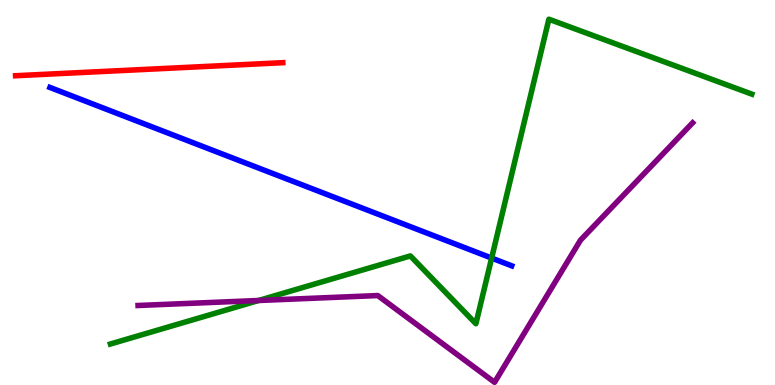[{'lines': ['blue', 'red'], 'intersections': []}, {'lines': ['green', 'red'], 'intersections': []}, {'lines': ['purple', 'red'], 'intersections': []}, {'lines': ['blue', 'green'], 'intersections': [{'x': 6.34, 'y': 3.3}]}, {'lines': ['blue', 'purple'], 'intersections': []}, {'lines': ['green', 'purple'], 'intersections': [{'x': 3.34, 'y': 2.19}]}]